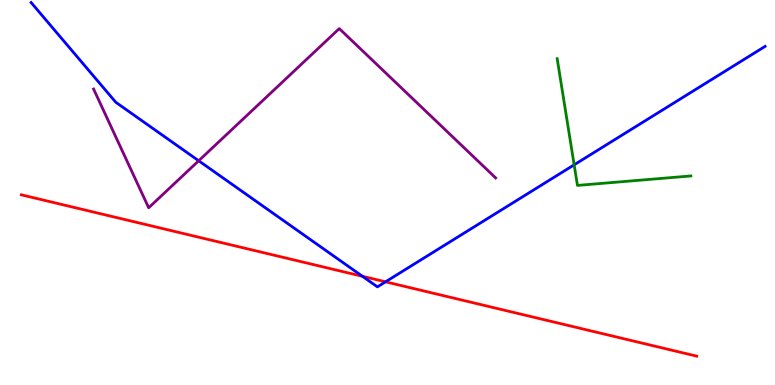[{'lines': ['blue', 'red'], 'intersections': [{'x': 4.68, 'y': 2.82}, {'x': 4.97, 'y': 2.68}]}, {'lines': ['green', 'red'], 'intersections': []}, {'lines': ['purple', 'red'], 'intersections': []}, {'lines': ['blue', 'green'], 'intersections': [{'x': 7.41, 'y': 5.72}]}, {'lines': ['blue', 'purple'], 'intersections': [{'x': 2.56, 'y': 5.82}]}, {'lines': ['green', 'purple'], 'intersections': []}]